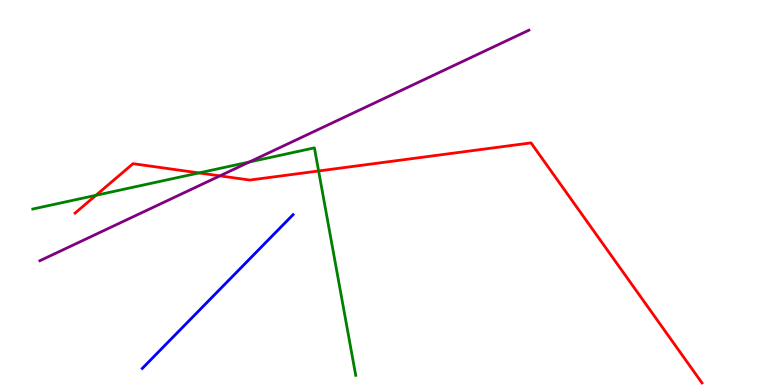[{'lines': ['blue', 'red'], 'intersections': []}, {'lines': ['green', 'red'], 'intersections': [{'x': 1.24, 'y': 4.93}, {'x': 2.57, 'y': 5.51}, {'x': 4.11, 'y': 5.56}]}, {'lines': ['purple', 'red'], 'intersections': [{'x': 2.84, 'y': 5.43}]}, {'lines': ['blue', 'green'], 'intersections': []}, {'lines': ['blue', 'purple'], 'intersections': []}, {'lines': ['green', 'purple'], 'intersections': [{'x': 3.22, 'y': 5.79}]}]